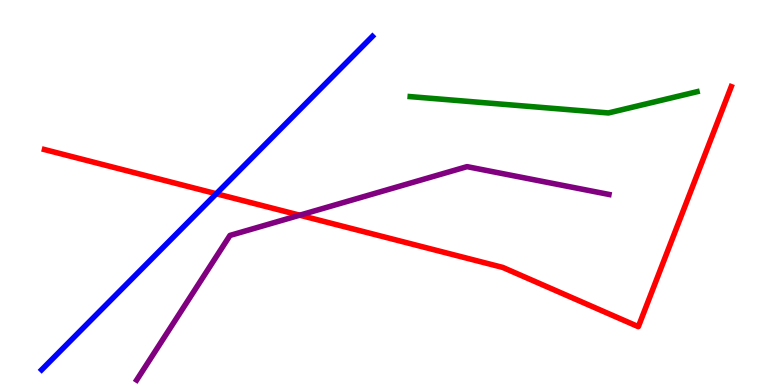[{'lines': ['blue', 'red'], 'intersections': [{'x': 2.79, 'y': 4.97}]}, {'lines': ['green', 'red'], 'intersections': []}, {'lines': ['purple', 'red'], 'intersections': [{'x': 3.87, 'y': 4.41}]}, {'lines': ['blue', 'green'], 'intersections': []}, {'lines': ['blue', 'purple'], 'intersections': []}, {'lines': ['green', 'purple'], 'intersections': []}]